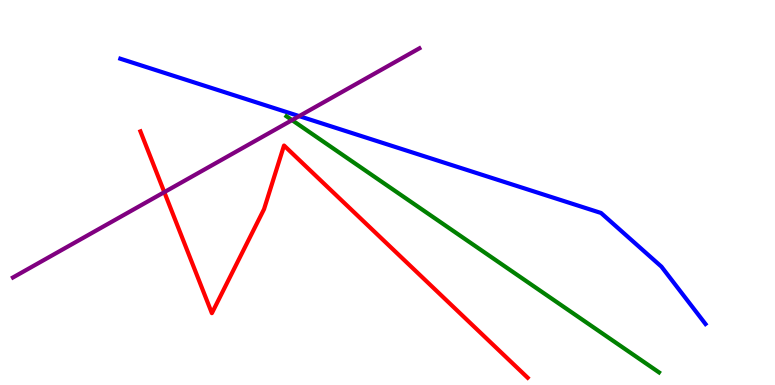[{'lines': ['blue', 'red'], 'intersections': []}, {'lines': ['green', 'red'], 'intersections': []}, {'lines': ['purple', 'red'], 'intersections': [{'x': 2.12, 'y': 5.01}]}, {'lines': ['blue', 'green'], 'intersections': []}, {'lines': ['blue', 'purple'], 'intersections': [{'x': 3.86, 'y': 6.98}]}, {'lines': ['green', 'purple'], 'intersections': [{'x': 3.77, 'y': 6.88}]}]